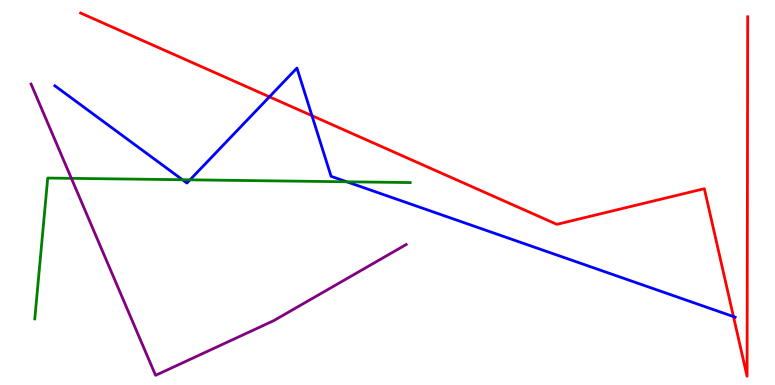[{'lines': ['blue', 'red'], 'intersections': [{'x': 3.48, 'y': 7.49}, {'x': 4.03, 'y': 7.0}, {'x': 9.46, 'y': 1.78}]}, {'lines': ['green', 'red'], 'intersections': []}, {'lines': ['purple', 'red'], 'intersections': []}, {'lines': ['blue', 'green'], 'intersections': [{'x': 2.35, 'y': 5.33}, {'x': 2.45, 'y': 5.33}, {'x': 4.47, 'y': 5.28}]}, {'lines': ['blue', 'purple'], 'intersections': []}, {'lines': ['green', 'purple'], 'intersections': [{'x': 0.921, 'y': 5.37}]}]